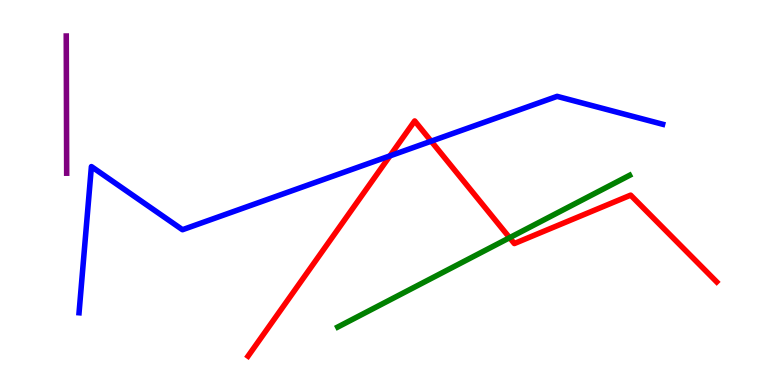[{'lines': ['blue', 'red'], 'intersections': [{'x': 5.03, 'y': 5.95}, {'x': 5.56, 'y': 6.33}]}, {'lines': ['green', 'red'], 'intersections': [{'x': 6.58, 'y': 3.83}]}, {'lines': ['purple', 'red'], 'intersections': []}, {'lines': ['blue', 'green'], 'intersections': []}, {'lines': ['blue', 'purple'], 'intersections': []}, {'lines': ['green', 'purple'], 'intersections': []}]